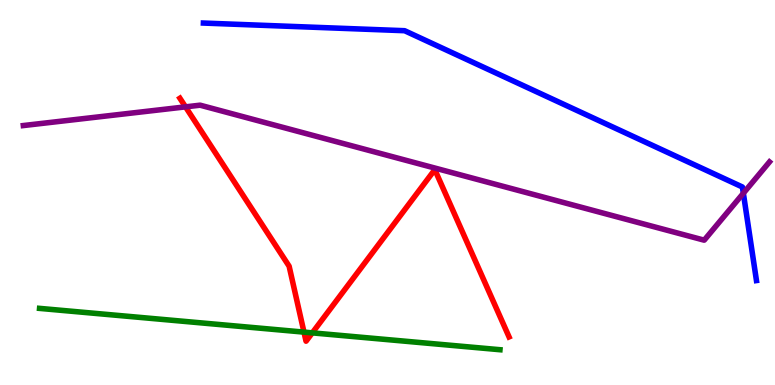[{'lines': ['blue', 'red'], 'intersections': []}, {'lines': ['green', 'red'], 'intersections': [{'x': 3.92, 'y': 1.37}, {'x': 4.03, 'y': 1.35}]}, {'lines': ['purple', 'red'], 'intersections': [{'x': 2.39, 'y': 7.22}]}, {'lines': ['blue', 'green'], 'intersections': []}, {'lines': ['blue', 'purple'], 'intersections': [{'x': 9.59, 'y': 4.98}]}, {'lines': ['green', 'purple'], 'intersections': []}]